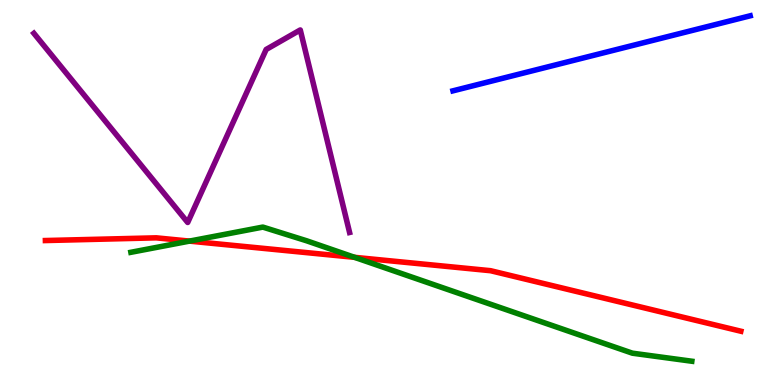[{'lines': ['blue', 'red'], 'intersections': []}, {'lines': ['green', 'red'], 'intersections': [{'x': 2.44, 'y': 3.74}, {'x': 4.58, 'y': 3.32}]}, {'lines': ['purple', 'red'], 'intersections': []}, {'lines': ['blue', 'green'], 'intersections': []}, {'lines': ['blue', 'purple'], 'intersections': []}, {'lines': ['green', 'purple'], 'intersections': []}]